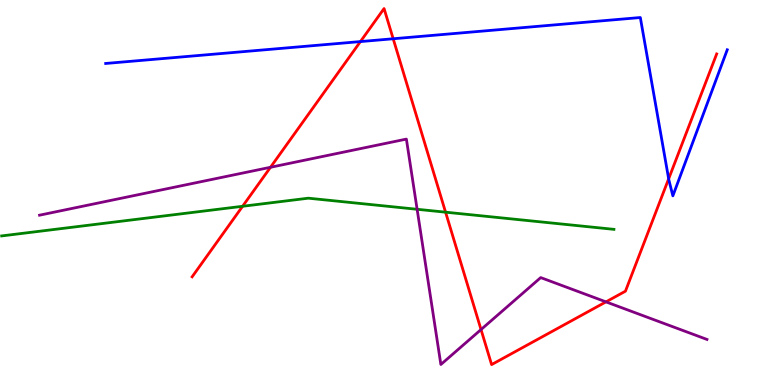[{'lines': ['blue', 'red'], 'intersections': [{'x': 4.65, 'y': 8.92}, {'x': 5.07, 'y': 8.99}, {'x': 8.63, 'y': 5.36}]}, {'lines': ['green', 'red'], 'intersections': [{'x': 3.13, 'y': 4.64}, {'x': 5.75, 'y': 4.49}]}, {'lines': ['purple', 'red'], 'intersections': [{'x': 3.49, 'y': 5.66}, {'x': 6.21, 'y': 1.44}, {'x': 7.82, 'y': 2.16}]}, {'lines': ['blue', 'green'], 'intersections': []}, {'lines': ['blue', 'purple'], 'intersections': []}, {'lines': ['green', 'purple'], 'intersections': [{'x': 5.38, 'y': 4.56}]}]